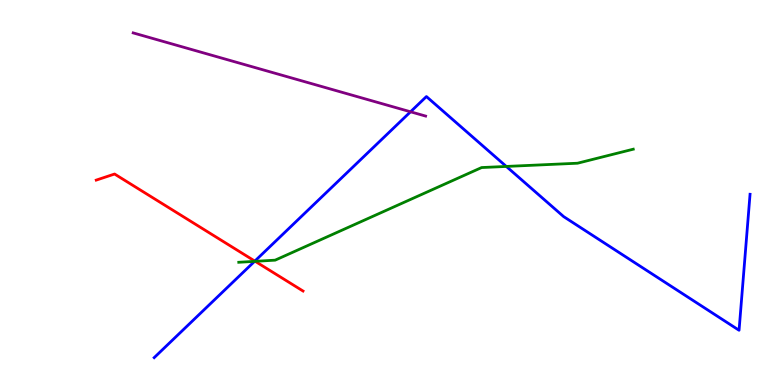[{'lines': ['blue', 'red'], 'intersections': [{'x': 3.29, 'y': 3.22}]}, {'lines': ['green', 'red'], 'intersections': [{'x': 3.29, 'y': 3.21}]}, {'lines': ['purple', 'red'], 'intersections': []}, {'lines': ['blue', 'green'], 'intersections': [{'x': 3.28, 'y': 3.21}, {'x': 6.53, 'y': 5.68}]}, {'lines': ['blue', 'purple'], 'intersections': [{'x': 5.3, 'y': 7.1}]}, {'lines': ['green', 'purple'], 'intersections': []}]